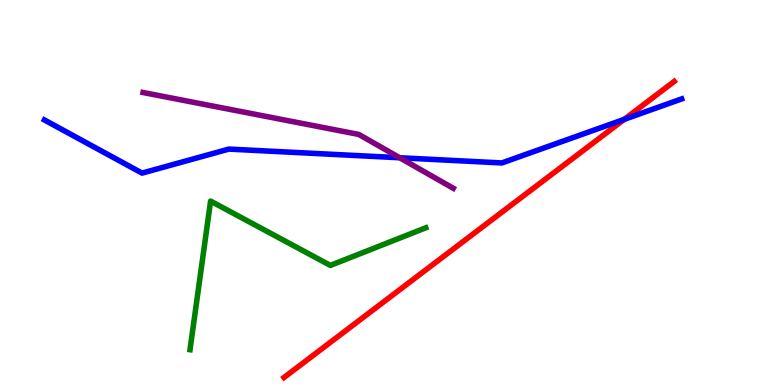[{'lines': ['blue', 'red'], 'intersections': [{'x': 8.05, 'y': 6.9}]}, {'lines': ['green', 'red'], 'intersections': []}, {'lines': ['purple', 'red'], 'intersections': []}, {'lines': ['blue', 'green'], 'intersections': []}, {'lines': ['blue', 'purple'], 'intersections': [{'x': 5.16, 'y': 5.9}]}, {'lines': ['green', 'purple'], 'intersections': []}]